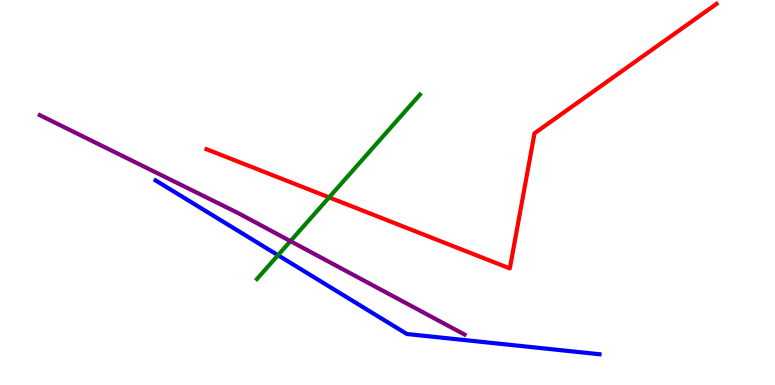[{'lines': ['blue', 'red'], 'intersections': []}, {'lines': ['green', 'red'], 'intersections': [{'x': 4.25, 'y': 4.87}]}, {'lines': ['purple', 'red'], 'intersections': []}, {'lines': ['blue', 'green'], 'intersections': [{'x': 3.59, 'y': 3.37}]}, {'lines': ['blue', 'purple'], 'intersections': []}, {'lines': ['green', 'purple'], 'intersections': [{'x': 3.75, 'y': 3.74}]}]